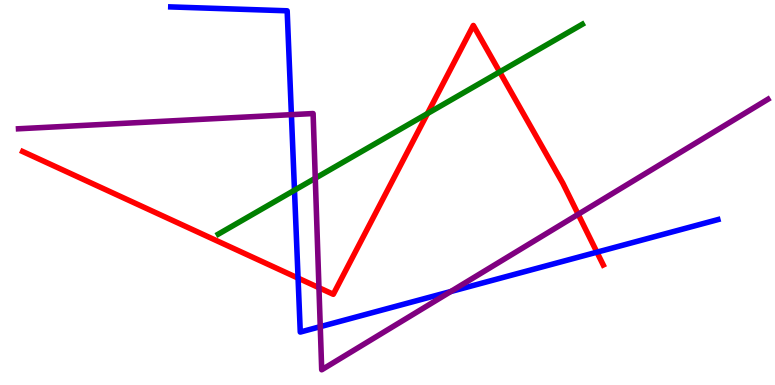[{'lines': ['blue', 'red'], 'intersections': [{'x': 3.85, 'y': 2.78}, {'x': 7.7, 'y': 3.45}]}, {'lines': ['green', 'red'], 'intersections': [{'x': 5.52, 'y': 7.05}, {'x': 6.45, 'y': 8.13}]}, {'lines': ['purple', 'red'], 'intersections': [{'x': 4.12, 'y': 2.53}, {'x': 7.46, 'y': 4.43}]}, {'lines': ['blue', 'green'], 'intersections': [{'x': 3.8, 'y': 5.06}]}, {'lines': ['blue', 'purple'], 'intersections': [{'x': 3.76, 'y': 7.02}, {'x': 4.13, 'y': 1.51}, {'x': 5.82, 'y': 2.43}]}, {'lines': ['green', 'purple'], 'intersections': [{'x': 4.07, 'y': 5.37}]}]